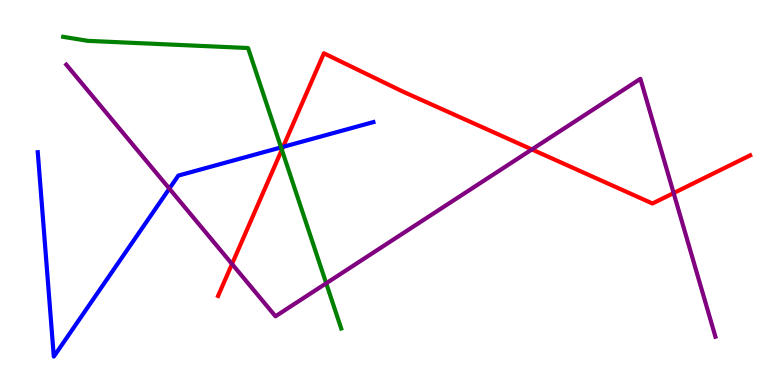[{'lines': ['blue', 'red'], 'intersections': [{'x': 3.65, 'y': 6.19}]}, {'lines': ['green', 'red'], 'intersections': [{'x': 3.64, 'y': 6.11}]}, {'lines': ['purple', 'red'], 'intersections': [{'x': 2.99, 'y': 3.14}, {'x': 6.86, 'y': 6.12}, {'x': 8.69, 'y': 4.99}]}, {'lines': ['blue', 'green'], 'intersections': [{'x': 3.63, 'y': 6.17}]}, {'lines': ['blue', 'purple'], 'intersections': [{'x': 2.19, 'y': 5.1}]}, {'lines': ['green', 'purple'], 'intersections': [{'x': 4.21, 'y': 2.64}]}]